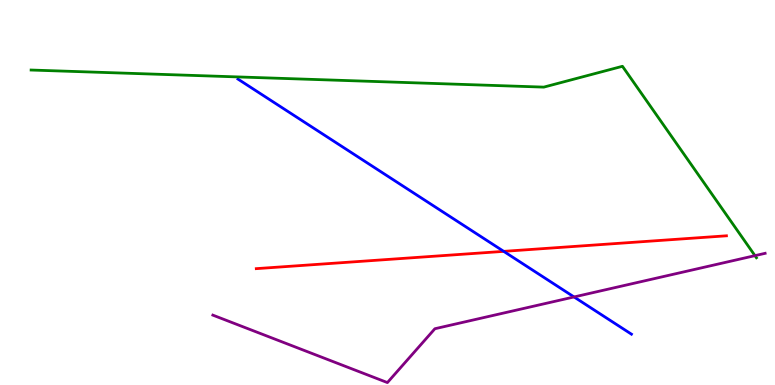[{'lines': ['blue', 'red'], 'intersections': [{'x': 6.5, 'y': 3.47}]}, {'lines': ['green', 'red'], 'intersections': []}, {'lines': ['purple', 'red'], 'intersections': []}, {'lines': ['blue', 'green'], 'intersections': []}, {'lines': ['blue', 'purple'], 'intersections': [{'x': 7.41, 'y': 2.29}]}, {'lines': ['green', 'purple'], 'intersections': [{'x': 9.74, 'y': 3.36}]}]